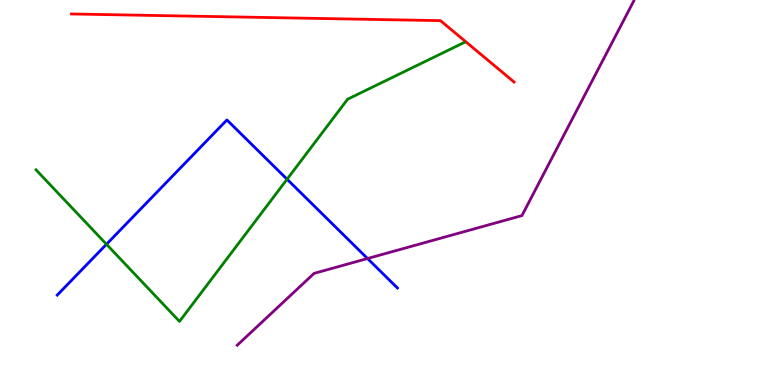[{'lines': ['blue', 'red'], 'intersections': []}, {'lines': ['green', 'red'], 'intersections': []}, {'lines': ['purple', 'red'], 'intersections': []}, {'lines': ['blue', 'green'], 'intersections': [{'x': 1.37, 'y': 3.66}, {'x': 3.7, 'y': 5.34}]}, {'lines': ['blue', 'purple'], 'intersections': [{'x': 4.74, 'y': 3.28}]}, {'lines': ['green', 'purple'], 'intersections': []}]